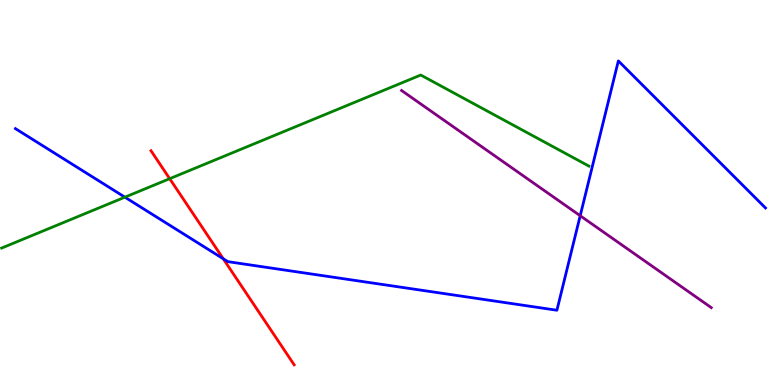[{'lines': ['blue', 'red'], 'intersections': [{'x': 2.88, 'y': 3.28}]}, {'lines': ['green', 'red'], 'intersections': [{'x': 2.19, 'y': 5.36}]}, {'lines': ['purple', 'red'], 'intersections': []}, {'lines': ['blue', 'green'], 'intersections': [{'x': 1.61, 'y': 4.88}]}, {'lines': ['blue', 'purple'], 'intersections': [{'x': 7.49, 'y': 4.4}]}, {'lines': ['green', 'purple'], 'intersections': []}]